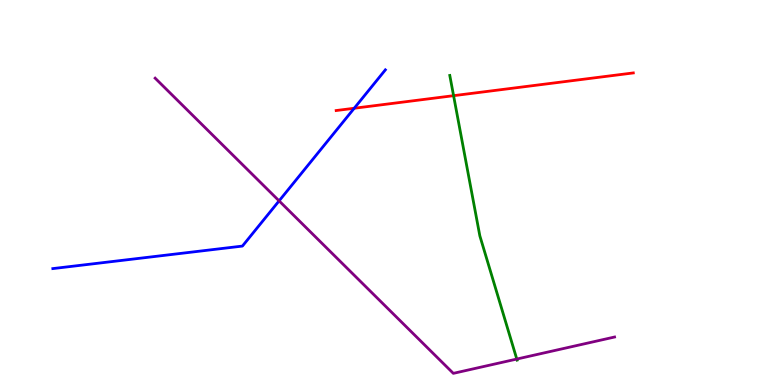[{'lines': ['blue', 'red'], 'intersections': [{'x': 4.57, 'y': 7.19}]}, {'lines': ['green', 'red'], 'intersections': [{'x': 5.85, 'y': 7.51}]}, {'lines': ['purple', 'red'], 'intersections': []}, {'lines': ['blue', 'green'], 'intersections': []}, {'lines': ['blue', 'purple'], 'intersections': [{'x': 3.6, 'y': 4.78}]}, {'lines': ['green', 'purple'], 'intersections': [{'x': 6.67, 'y': 0.674}]}]